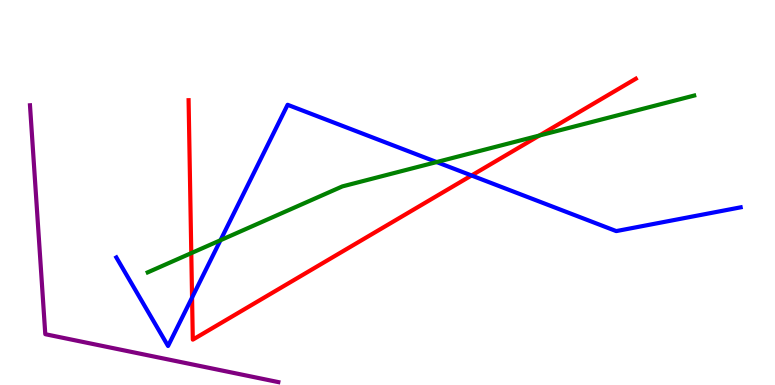[{'lines': ['blue', 'red'], 'intersections': [{'x': 2.48, 'y': 2.27}, {'x': 6.08, 'y': 5.44}]}, {'lines': ['green', 'red'], 'intersections': [{'x': 2.47, 'y': 3.43}, {'x': 6.96, 'y': 6.48}]}, {'lines': ['purple', 'red'], 'intersections': []}, {'lines': ['blue', 'green'], 'intersections': [{'x': 2.84, 'y': 3.76}, {'x': 5.63, 'y': 5.79}]}, {'lines': ['blue', 'purple'], 'intersections': []}, {'lines': ['green', 'purple'], 'intersections': []}]